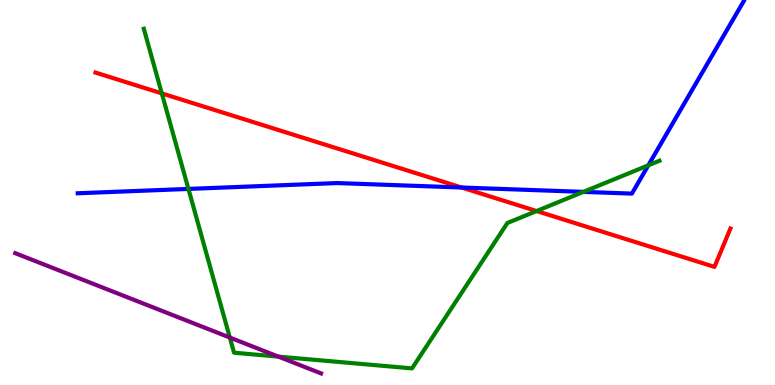[{'lines': ['blue', 'red'], 'intersections': [{'x': 5.96, 'y': 5.13}]}, {'lines': ['green', 'red'], 'intersections': [{'x': 2.09, 'y': 7.57}, {'x': 6.92, 'y': 4.52}]}, {'lines': ['purple', 'red'], 'intersections': []}, {'lines': ['blue', 'green'], 'intersections': [{'x': 2.43, 'y': 5.09}, {'x': 7.53, 'y': 5.02}, {'x': 8.37, 'y': 5.71}]}, {'lines': ['blue', 'purple'], 'intersections': []}, {'lines': ['green', 'purple'], 'intersections': [{'x': 2.97, 'y': 1.23}, {'x': 3.59, 'y': 0.737}]}]